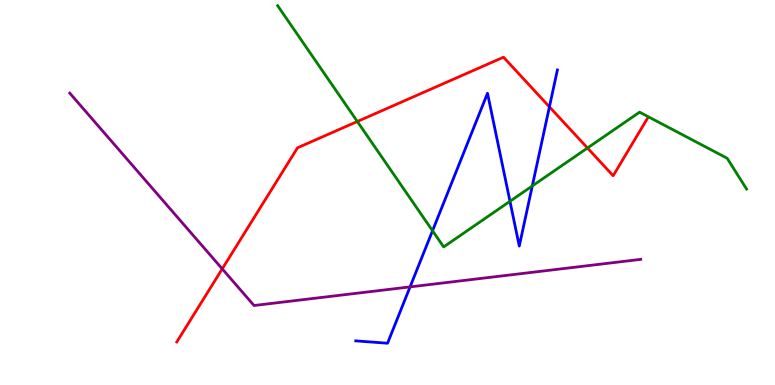[{'lines': ['blue', 'red'], 'intersections': [{'x': 7.09, 'y': 7.23}]}, {'lines': ['green', 'red'], 'intersections': [{'x': 4.61, 'y': 6.84}, {'x': 7.58, 'y': 6.16}]}, {'lines': ['purple', 'red'], 'intersections': [{'x': 2.87, 'y': 3.02}]}, {'lines': ['blue', 'green'], 'intersections': [{'x': 5.58, 'y': 4.01}, {'x': 6.58, 'y': 4.77}, {'x': 6.87, 'y': 5.17}]}, {'lines': ['blue', 'purple'], 'intersections': [{'x': 5.29, 'y': 2.55}]}, {'lines': ['green', 'purple'], 'intersections': []}]